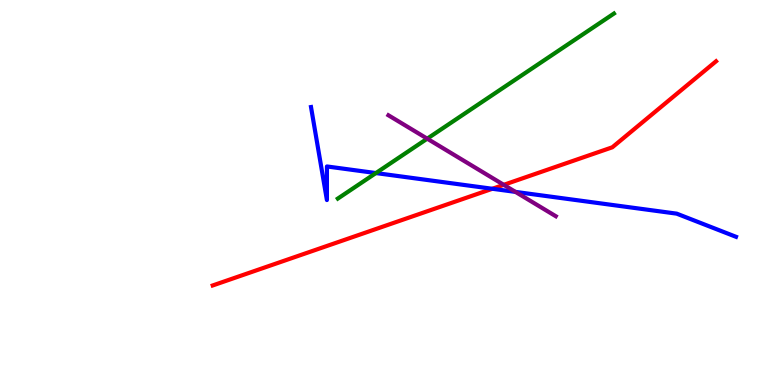[{'lines': ['blue', 'red'], 'intersections': [{'x': 6.35, 'y': 5.1}]}, {'lines': ['green', 'red'], 'intersections': []}, {'lines': ['purple', 'red'], 'intersections': [{'x': 6.5, 'y': 5.2}]}, {'lines': ['blue', 'green'], 'intersections': [{'x': 4.85, 'y': 5.5}]}, {'lines': ['blue', 'purple'], 'intersections': [{'x': 6.65, 'y': 5.02}]}, {'lines': ['green', 'purple'], 'intersections': [{'x': 5.51, 'y': 6.4}]}]